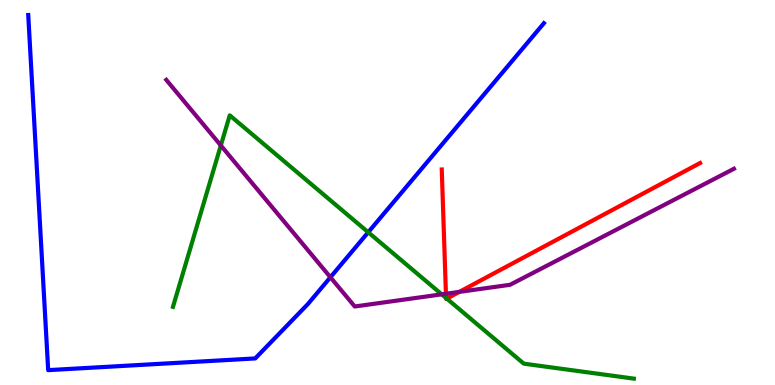[{'lines': ['blue', 'red'], 'intersections': []}, {'lines': ['green', 'red'], 'intersections': [{'x': 5.76, 'y': 2.26}, {'x': 5.76, 'y': 2.24}]}, {'lines': ['purple', 'red'], 'intersections': [{'x': 5.75, 'y': 2.37}, {'x': 5.93, 'y': 2.42}]}, {'lines': ['blue', 'green'], 'intersections': [{'x': 4.75, 'y': 3.97}]}, {'lines': ['blue', 'purple'], 'intersections': [{'x': 4.26, 'y': 2.8}]}, {'lines': ['green', 'purple'], 'intersections': [{'x': 2.85, 'y': 6.22}, {'x': 5.7, 'y': 2.35}]}]